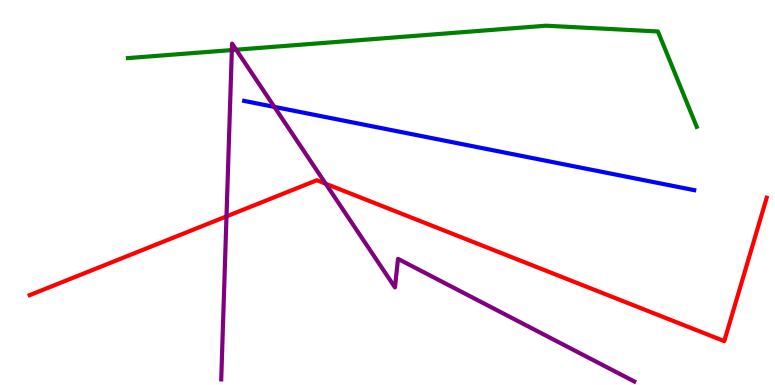[{'lines': ['blue', 'red'], 'intersections': []}, {'lines': ['green', 'red'], 'intersections': []}, {'lines': ['purple', 'red'], 'intersections': [{'x': 2.92, 'y': 4.38}, {'x': 4.2, 'y': 5.23}]}, {'lines': ['blue', 'green'], 'intersections': []}, {'lines': ['blue', 'purple'], 'intersections': [{'x': 3.54, 'y': 7.22}]}, {'lines': ['green', 'purple'], 'intersections': [{'x': 2.99, 'y': 8.7}, {'x': 3.05, 'y': 8.71}]}]